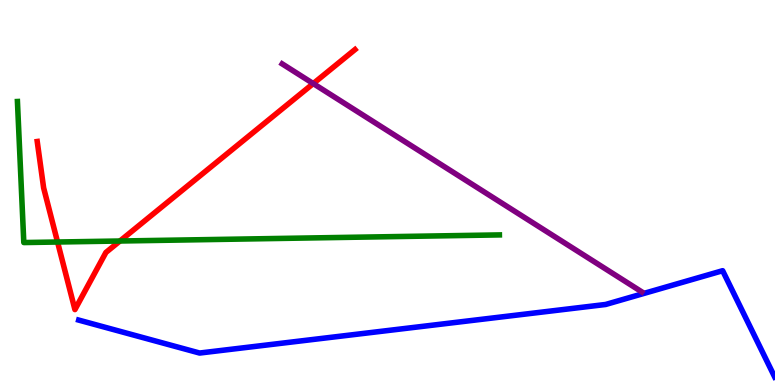[{'lines': ['blue', 'red'], 'intersections': []}, {'lines': ['green', 'red'], 'intersections': [{'x': 0.743, 'y': 3.71}, {'x': 1.55, 'y': 3.74}]}, {'lines': ['purple', 'red'], 'intersections': [{'x': 4.04, 'y': 7.83}]}, {'lines': ['blue', 'green'], 'intersections': []}, {'lines': ['blue', 'purple'], 'intersections': []}, {'lines': ['green', 'purple'], 'intersections': []}]